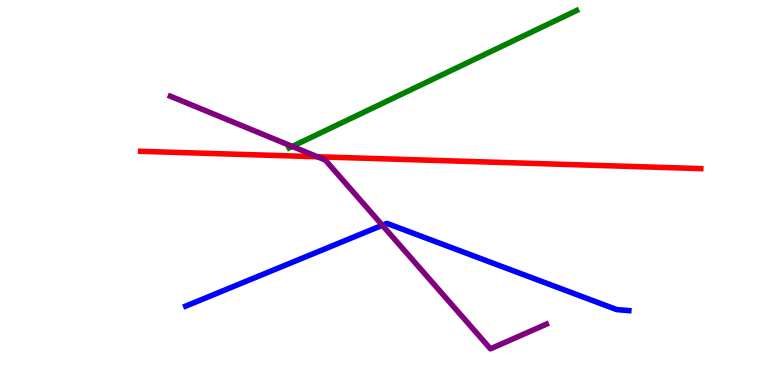[{'lines': ['blue', 'red'], 'intersections': []}, {'lines': ['green', 'red'], 'intersections': []}, {'lines': ['purple', 'red'], 'intersections': [{'x': 4.09, 'y': 5.93}]}, {'lines': ['blue', 'green'], 'intersections': []}, {'lines': ['blue', 'purple'], 'intersections': [{'x': 4.93, 'y': 4.15}]}, {'lines': ['green', 'purple'], 'intersections': [{'x': 3.77, 'y': 6.2}]}]